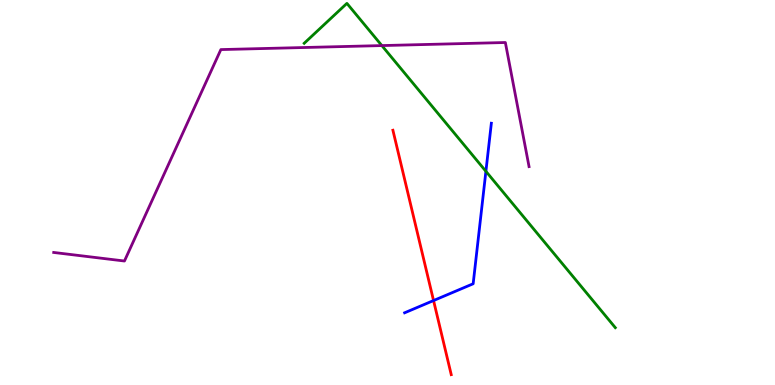[{'lines': ['blue', 'red'], 'intersections': [{'x': 5.59, 'y': 2.19}]}, {'lines': ['green', 'red'], 'intersections': []}, {'lines': ['purple', 'red'], 'intersections': []}, {'lines': ['blue', 'green'], 'intersections': [{'x': 6.27, 'y': 5.55}]}, {'lines': ['blue', 'purple'], 'intersections': []}, {'lines': ['green', 'purple'], 'intersections': [{'x': 4.93, 'y': 8.82}]}]